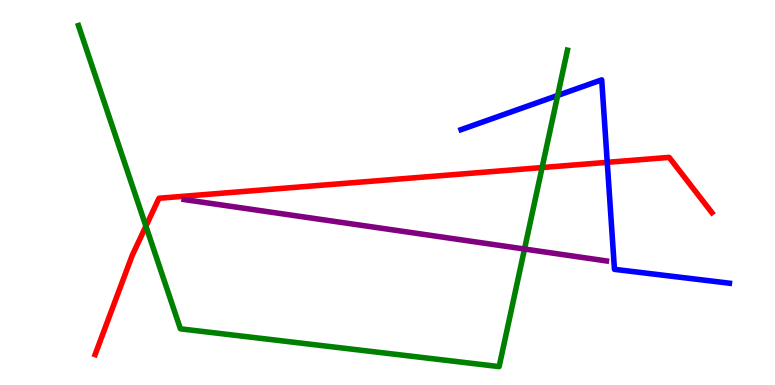[{'lines': ['blue', 'red'], 'intersections': [{'x': 7.84, 'y': 5.78}]}, {'lines': ['green', 'red'], 'intersections': [{'x': 1.88, 'y': 4.13}, {'x': 6.99, 'y': 5.65}]}, {'lines': ['purple', 'red'], 'intersections': []}, {'lines': ['blue', 'green'], 'intersections': [{'x': 7.2, 'y': 7.52}]}, {'lines': ['blue', 'purple'], 'intersections': []}, {'lines': ['green', 'purple'], 'intersections': [{'x': 6.77, 'y': 3.53}]}]